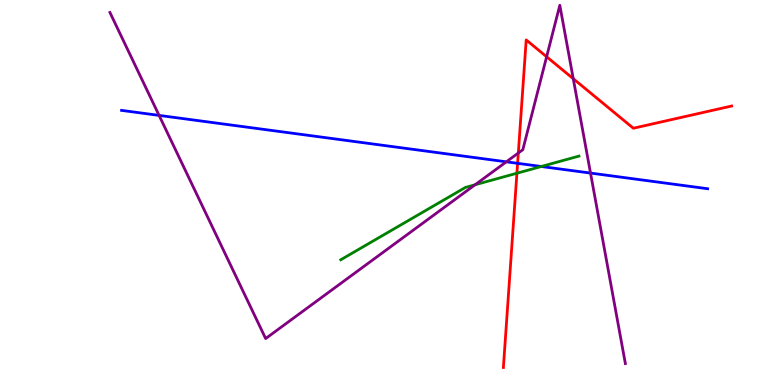[{'lines': ['blue', 'red'], 'intersections': [{'x': 6.68, 'y': 5.76}]}, {'lines': ['green', 'red'], 'intersections': [{'x': 6.67, 'y': 5.5}]}, {'lines': ['purple', 'red'], 'intersections': [{'x': 6.69, 'y': 6.03}, {'x': 7.05, 'y': 8.53}, {'x': 7.4, 'y': 7.96}]}, {'lines': ['blue', 'green'], 'intersections': [{'x': 6.98, 'y': 5.68}]}, {'lines': ['blue', 'purple'], 'intersections': [{'x': 2.05, 'y': 7.0}, {'x': 6.53, 'y': 5.8}, {'x': 7.62, 'y': 5.5}]}, {'lines': ['green', 'purple'], 'intersections': [{'x': 6.13, 'y': 5.2}]}]